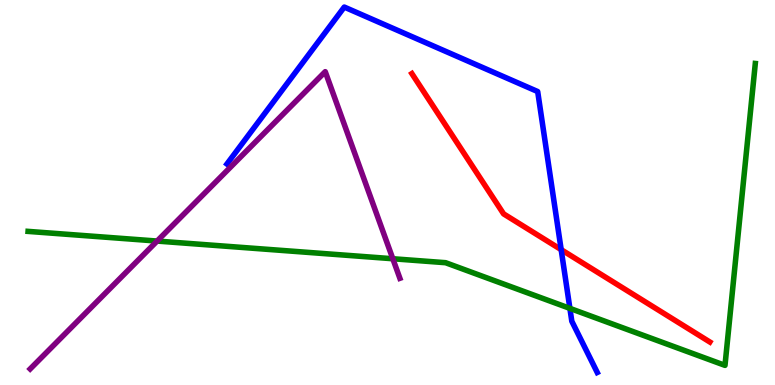[{'lines': ['blue', 'red'], 'intersections': [{'x': 7.24, 'y': 3.52}]}, {'lines': ['green', 'red'], 'intersections': []}, {'lines': ['purple', 'red'], 'intersections': []}, {'lines': ['blue', 'green'], 'intersections': [{'x': 7.35, 'y': 1.99}]}, {'lines': ['blue', 'purple'], 'intersections': []}, {'lines': ['green', 'purple'], 'intersections': [{'x': 2.03, 'y': 3.74}, {'x': 5.07, 'y': 3.28}]}]